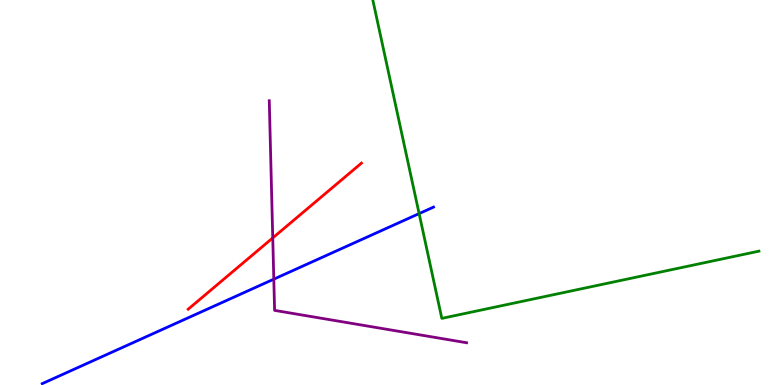[{'lines': ['blue', 'red'], 'intersections': []}, {'lines': ['green', 'red'], 'intersections': []}, {'lines': ['purple', 'red'], 'intersections': [{'x': 3.52, 'y': 3.82}]}, {'lines': ['blue', 'green'], 'intersections': [{'x': 5.41, 'y': 4.45}]}, {'lines': ['blue', 'purple'], 'intersections': [{'x': 3.53, 'y': 2.75}]}, {'lines': ['green', 'purple'], 'intersections': []}]